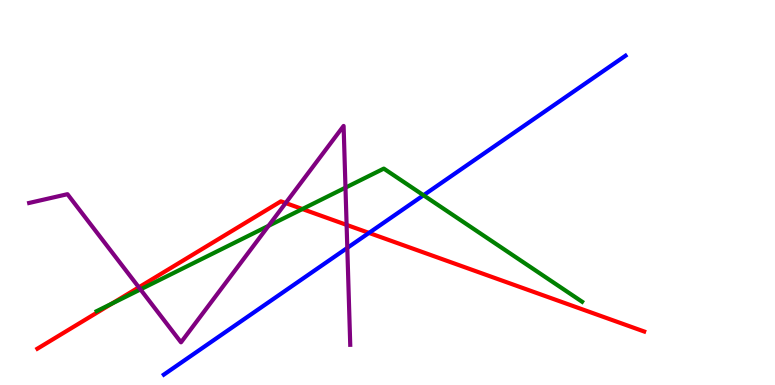[{'lines': ['blue', 'red'], 'intersections': [{'x': 4.76, 'y': 3.95}]}, {'lines': ['green', 'red'], 'intersections': [{'x': 1.44, 'y': 2.12}, {'x': 3.9, 'y': 4.57}]}, {'lines': ['purple', 'red'], 'intersections': [{'x': 1.79, 'y': 2.54}, {'x': 3.69, 'y': 4.73}, {'x': 4.47, 'y': 4.16}]}, {'lines': ['blue', 'green'], 'intersections': [{'x': 5.46, 'y': 4.93}]}, {'lines': ['blue', 'purple'], 'intersections': [{'x': 4.48, 'y': 3.56}]}, {'lines': ['green', 'purple'], 'intersections': [{'x': 1.81, 'y': 2.48}, {'x': 3.46, 'y': 4.13}, {'x': 4.46, 'y': 5.13}]}]